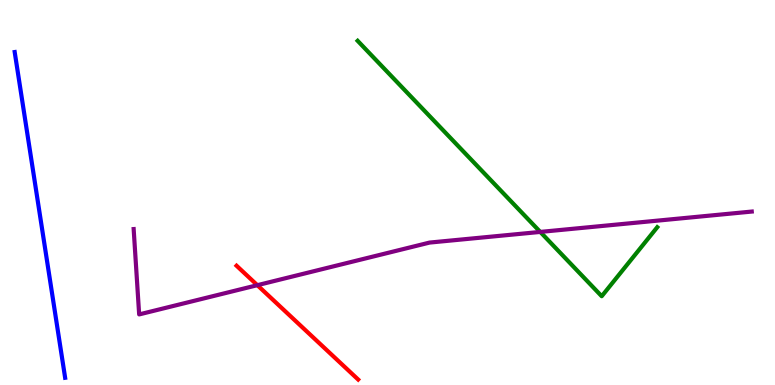[{'lines': ['blue', 'red'], 'intersections': []}, {'lines': ['green', 'red'], 'intersections': []}, {'lines': ['purple', 'red'], 'intersections': [{'x': 3.32, 'y': 2.59}]}, {'lines': ['blue', 'green'], 'intersections': []}, {'lines': ['blue', 'purple'], 'intersections': []}, {'lines': ['green', 'purple'], 'intersections': [{'x': 6.97, 'y': 3.98}]}]